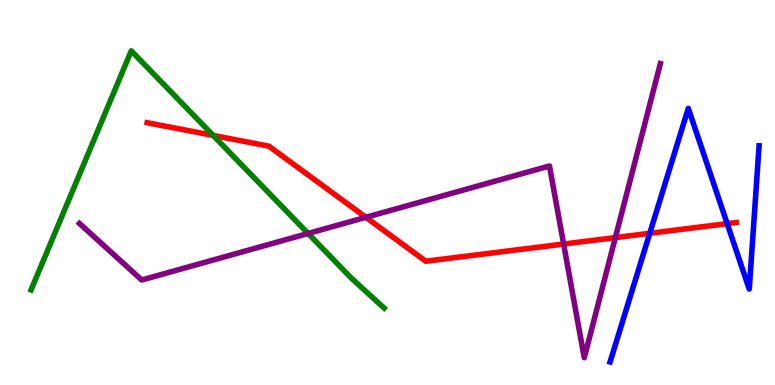[{'lines': ['blue', 'red'], 'intersections': [{'x': 8.38, 'y': 3.94}, {'x': 9.38, 'y': 4.19}]}, {'lines': ['green', 'red'], 'intersections': [{'x': 2.75, 'y': 6.48}]}, {'lines': ['purple', 'red'], 'intersections': [{'x': 4.72, 'y': 4.36}, {'x': 7.27, 'y': 3.66}, {'x': 7.94, 'y': 3.83}]}, {'lines': ['blue', 'green'], 'intersections': []}, {'lines': ['blue', 'purple'], 'intersections': []}, {'lines': ['green', 'purple'], 'intersections': [{'x': 3.98, 'y': 3.94}]}]